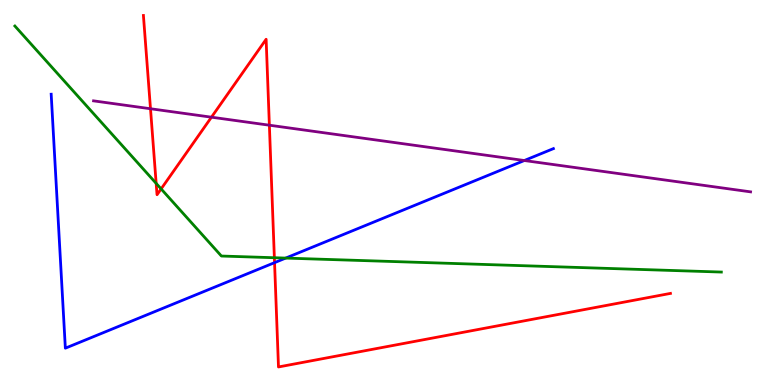[{'lines': ['blue', 'red'], 'intersections': [{'x': 3.54, 'y': 3.18}]}, {'lines': ['green', 'red'], 'intersections': [{'x': 2.02, 'y': 5.24}, {'x': 2.08, 'y': 5.09}, {'x': 3.54, 'y': 3.31}]}, {'lines': ['purple', 'red'], 'intersections': [{'x': 1.94, 'y': 7.18}, {'x': 2.73, 'y': 6.96}, {'x': 3.48, 'y': 6.75}]}, {'lines': ['blue', 'green'], 'intersections': [{'x': 3.69, 'y': 3.3}]}, {'lines': ['blue', 'purple'], 'intersections': [{'x': 6.77, 'y': 5.83}]}, {'lines': ['green', 'purple'], 'intersections': []}]